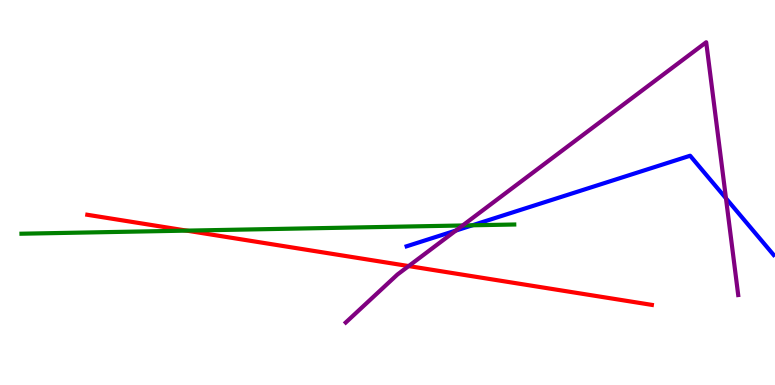[{'lines': ['blue', 'red'], 'intersections': []}, {'lines': ['green', 'red'], 'intersections': [{'x': 2.41, 'y': 4.01}]}, {'lines': ['purple', 'red'], 'intersections': [{'x': 5.27, 'y': 3.09}]}, {'lines': ['blue', 'green'], 'intersections': [{'x': 6.09, 'y': 4.15}]}, {'lines': ['blue', 'purple'], 'intersections': [{'x': 5.88, 'y': 4.01}, {'x': 9.37, 'y': 4.85}]}, {'lines': ['green', 'purple'], 'intersections': [{'x': 5.97, 'y': 4.14}]}]